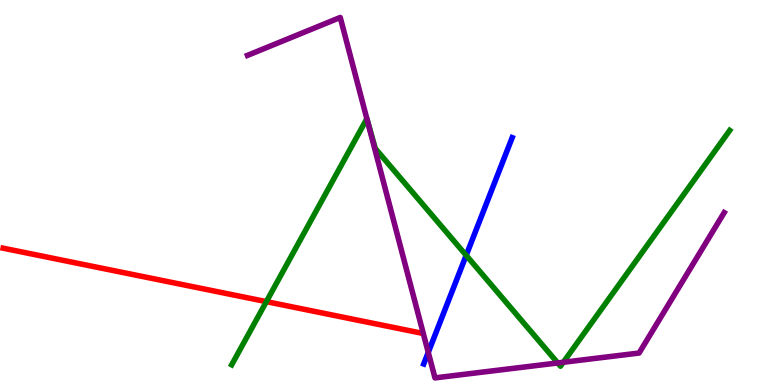[{'lines': ['blue', 'red'], 'intersections': []}, {'lines': ['green', 'red'], 'intersections': [{'x': 3.44, 'y': 2.17}]}, {'lines': ['purple', 'red'], 'intersections': []}, {'lines': ['blue', 'green'], 'intersections': [{'x': 6.02, 'y': 3.37}]}, {'lines': ['blue', 'purple'], 'intersections': [{'x': 5.53, 'y': 0.847}]}, {'lines': ['green', 'purple'], 'intersections': [{'x': 4.73, 'y': 6.92}, {'x': 7.2, 'y': 0.573}, {'x': 7.27, 'y': 0.59}]}]